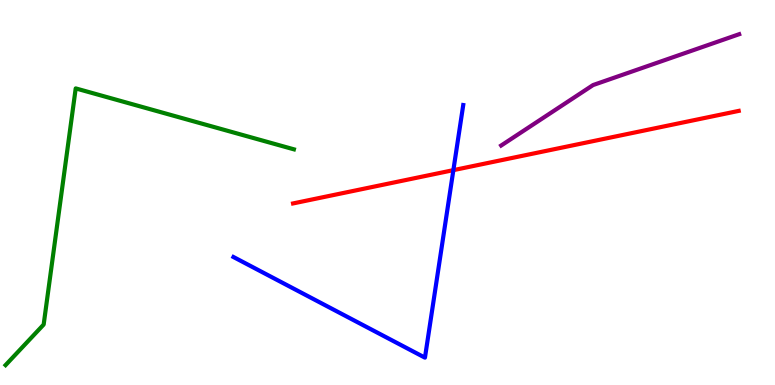[{'lines': ['blue', 'red'], 'intersections': [{'x': 5.85, 'y': 5.58}]}, {'lines': ['green', 'red'], 'intersections': []}, {'lines': ['purple', 'red'], 'intersections': []}, {'lines': ['blue', 'green'], 'intersections': []}, {'lines': ['blue', 'purple'], 'intersections': []}, {'lines': ['green', 'purple'], 'intersections': []}]